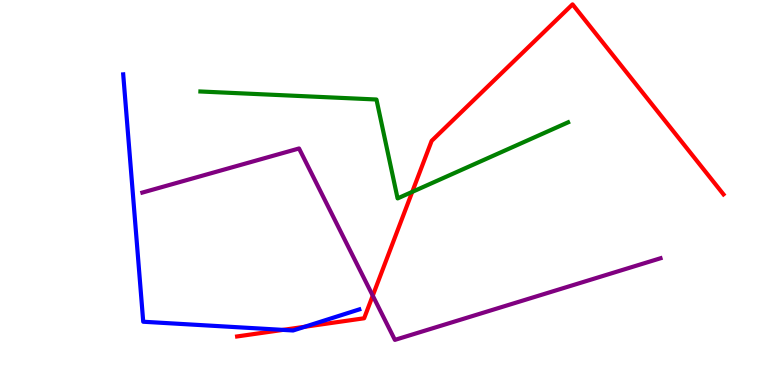[{'lines': ['blue', 'red'], 'intersections': [{'x': 3.65, 'y': 1.43}, {'x': 3.93, 'y': 1.51}]}, {'lines': ['green', 'red'], 'intersections': [{'x': 5.32, 'y': 5.02}]}, {'lines': ['purple', 'red'], 'intersections': [{'x': 4.81, 'y': 2.32}]}, {'lines': ['blue', 'green'], 'intersections': []}, {'lines': ['blue', 'purple'], 'intersections': []}, {'lines': ['green', 'purple'], 'intersections': []}]